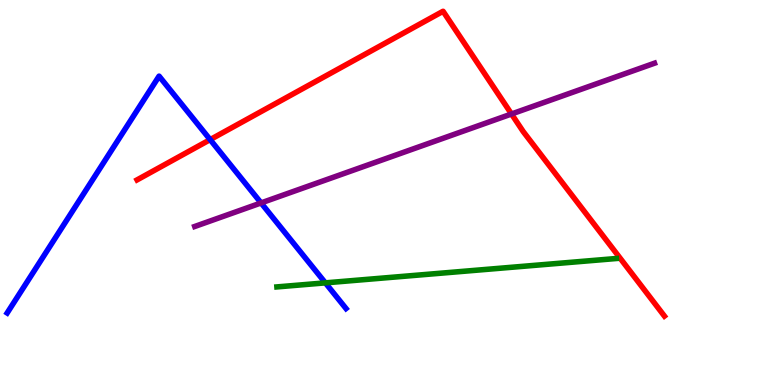[{'lines': ['blue', 'red'], 'intersections': [{'x': 2.71, 'y': 6.37}]}, {'lines': ['green', 'red'], 'intersections': []}, {'lines': ['purple', 'red'], 'intersections': [{'x': 6.6, 'y': 7.04}]}, {'lines': ['blue', 'green'], 'intersections': [{'x': 4.2, 'y': 2.65}]}, {'lines': ['blue', 'purple'], 'intersections': [{'x': 3.37, 'y': 4.73}]}, {'lines': ['green', 'purple'], 'intersections': []}]